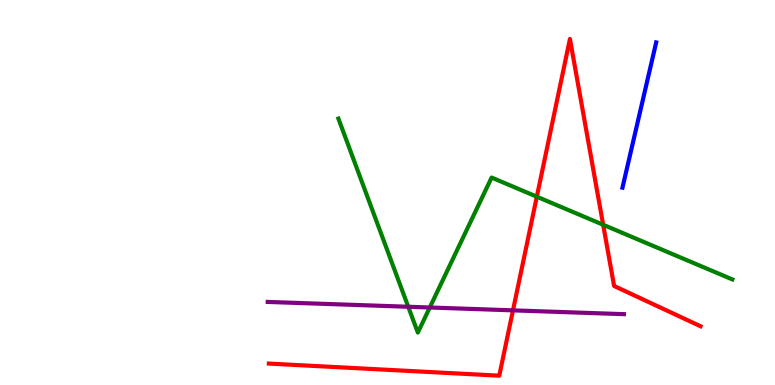[{'lines': ['blue', 'red'], 'intersections': []}, {'lines': ['green', 'red'], 'intersections': [{'x': 6.93, 'y': 4.89}, {'x': 7.78, 'y': 4.16}]}, {'lines': ['purple', 'red'], 'intersections': [{'x': 6.62, 'y': 1.94}]}, {'lines': ['blue', 'green'], 'intersections': []}, {'lines': ['blue', 'purple'], 'intersections': []}, {'lines': ['green', 'purple'], 'intersections': [{'x': 5.27, 'y': 2.03}, {'x': 5.55, 'y': 2.01}]}]